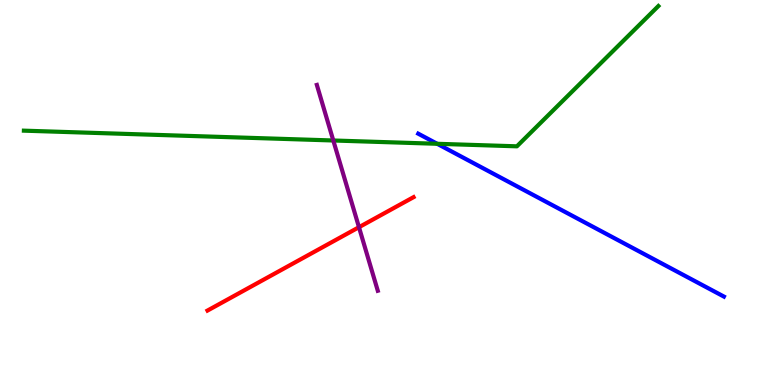[{'lines': ['blue', 'red'], 'intersections': []}, {'lines': ['green', 'red'], 'intersections': []}, {'lines': ['purple', 'red'], 'intersections': [{'x': 4.63, 'y': 4.1}]}, {'lines': ['blue', 'green'], 'intersections': [{'x': 5.64, 'y': 6.27}]}, {'lines': ['blue', 'purple'], 'intersections': []}, {'lines': ['green', 'purple'], 'intersections': [{'x': 4.3, 'y': 6.35}]}]